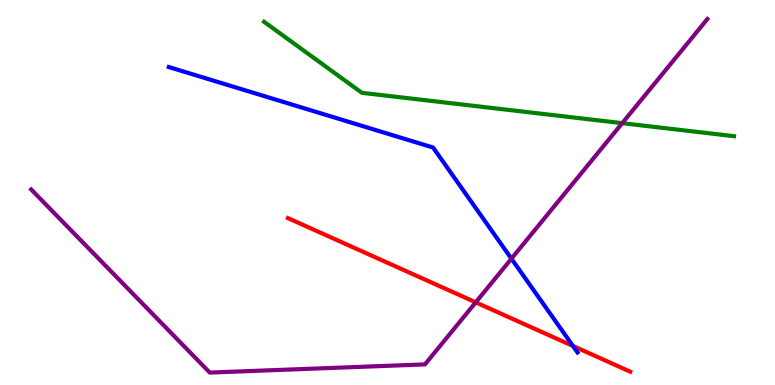[{'lines': ['blue', 'red'], 'intersections': [{'x': 7.39, 'y': 1.01}]}, {'lines': ['green', 'red'], 'intersections': []}, {'lines': ['purple', 'red'], 'intersections': [{'x': 6.14, 'y': 2.15}]}, {'lines': ['blue', 'green'], 'intersections': []}, {'lines': ['blue', 'purple'], 'intersections': [{'x': 6.6, 'y': 3.28}]}, {'lines': ['green', 'purple'], 'intersections': [{'x': 8.03, 'y': 6.8}]}]